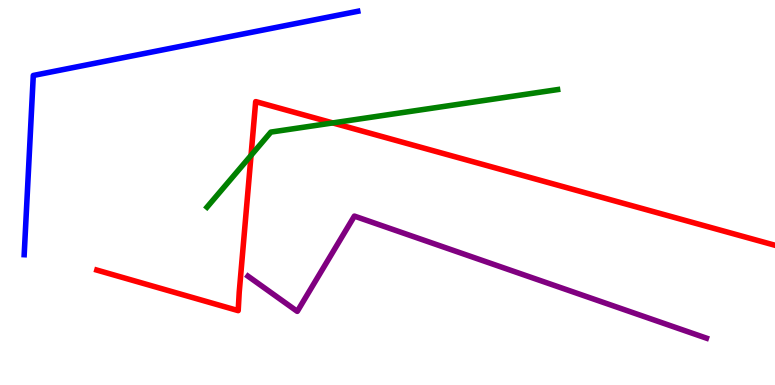[{'lines': ['blue', 'red'], 'intersections': []}, {'lines': ['green', 'red'], 'intersections': [{'x': 3.24, 'y': 5.96}, {'x': 4.29, 'y': 6.81}]}, {'lines': ['purple', 'red'], 'intersections': []}, {'lines': ['blue', 'green'], 'intersections': []}, {'lines': ['blue', 'purple'], 'intersections': []}, {'lines': ['green', 'purple'], 'intersections': []}]